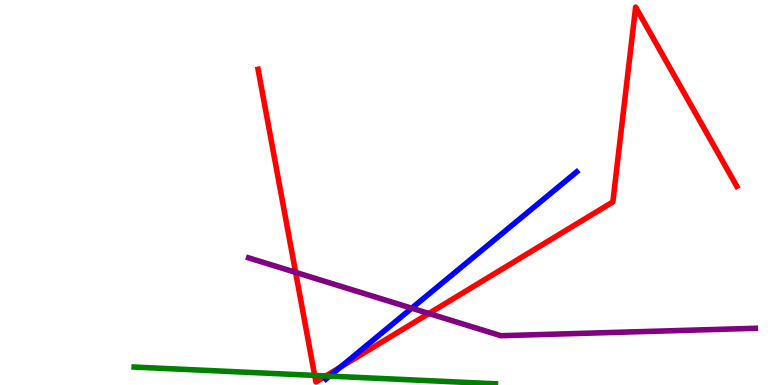[{'lines': ['blue', 'red'], 'intersections': [{'x': 4.39, 'y': 0.463}]}, {'lines': ['green', 'red'], 'intersections': [{'x': 4.06, 'y': 0.249}, {'x': 4.21, 'y': 0.236}]}, {'lines': ['purple', 'red'], 'intersections': [{'x': 3.81, 'y': 2.93}, {'x': 5.53, 'y': 1.86}]}, {'lines': ['blue', 'green'], 'intersections': [{'x': 4.25, 'y': 0.231}]}, {'lines': ['blue', 'purple'], 'intersections': [{'x': 5.31, 'y': 1.99}]}, {'lines': ['green', 'purple'], 'intersections': []}]